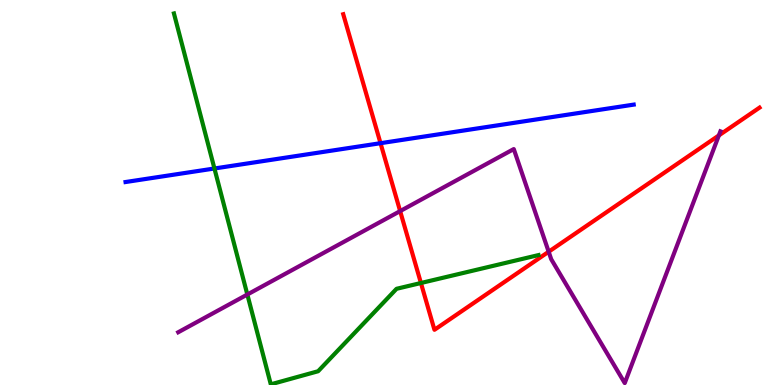[{'lines': ['blue', 'red'], 'intersections': [{'x': 4.91, 'y': 6.28}]}, {'lines': ['green', 'red'], 'intersections': [{'x': 5.43, 'y': 2.65}]}, {'lines': ['purple', 'red'], 'intersections': [{'x': 5.16, 'y': 4.52}, {'x': 7.08, 'y': 3.46}, {'x': 9.28, 'y': 6.48}]}, {'lines': ['blue', 'green'], 'intersections': [{'x': 2.77, 'y': 5.62}]}, {'lines': ['blue', 'purple'], 'intersections': []}, {'lines': ['green', 'purple'], 'intersections': [{'x': 3.19, 'y': 2.35}]}]